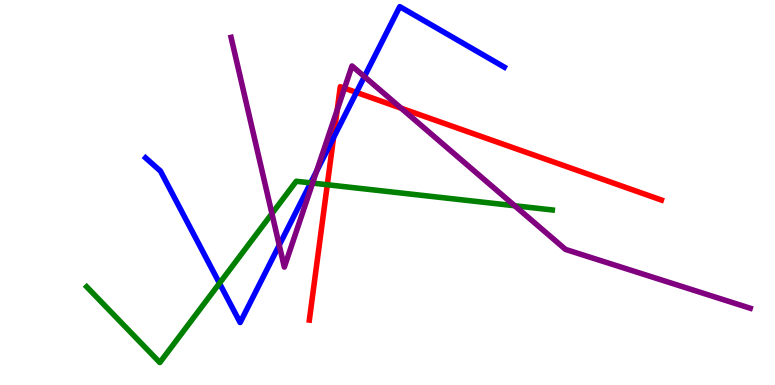[{'lines': ['blue', 'red'], 'intersections': [{'x': 4.3, 'y': 6.42}, {'x': 4.6, 'y': 7.6}]}, {'lines': ['green', 'red'], 'intersections': [{'x': 4.22, 'y': 5.2}]}, {'lines': ['purple', 'red'], 'intersections': [{'x': 4.35, 'y': 7.15}, {'x': 4.45, 'y': 7.71}, {'x': 5.18, 'y': 7.19}]}, {'lines': ['blue', 'green'], 'intersections': [{'x': 2.83, 'y': 2.64}, {'x': 4.01, 'y': 5.25}]}, {'lines': ['blue', 'purple'], 'intersections': [{'x': 3.6, 'y': 3.63}, {'x': 4.08, 'y': 5.55}, {'x': 4.7, 'y': 8.01}]}, {'lines': ['green', 'purple'], 'intersections': [{'x': 3.51, 'y': 4.45}, {'x': 4.03, 'y': 5.24}, {'x': 6.64, 'y': 4.66}]}]